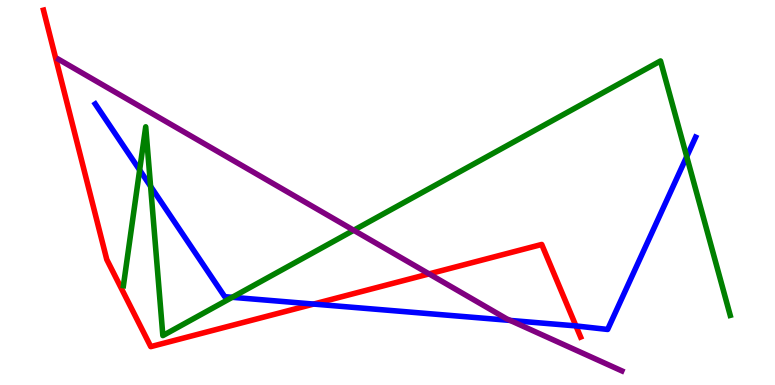[{'lines': ['blue', 'red'], 'intersections': [{'x': 4.05, 'y': 2.1}, {'x': 7.43, 'y': 1.53}]}, {'lines': ['green', 'red'], 'intersections': []}, {'lines': ['purple', 'red'], 'intersections': [{'x': 5.54, 'y': 2.89}]}, {'lines': ['blue', 'green'], 'intersections': [{'x': 1.8, 'y': 5.58}, {'x': 1.94, 'y': 5.16}, {'x': 3.0, 'y': 2.28}, {'x': 8.86, 'y': 5.93}]}, {'lines': ['blue', 'purple'], 'intersections': [{'x': 6.58, 'y': 1.68}]}, {'lines': ['green', 'purple'], 'intersections': [{'x': 4.56, 'y': 4.02}]}]